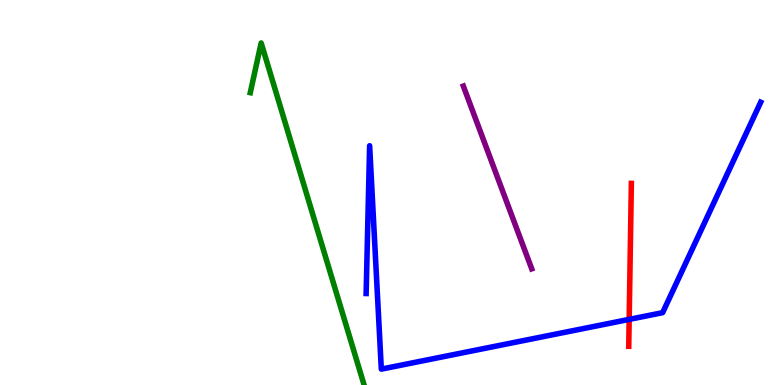[{'lines': ['blue', 'red'], 'intersections': [{'x': 8.12, 'y': 1.7}]}, {'lines': ['green', 'red'], 'intersections': []}, {'lines': ['purple', 'red'], 'intersections': []}, {'lines': ['blue', 'green'], 'intersections': []}, {'lines': ['blue', 'purple'], 'intersections': []}, {'lines': ['green', 'purple'], 'intersections': []}]